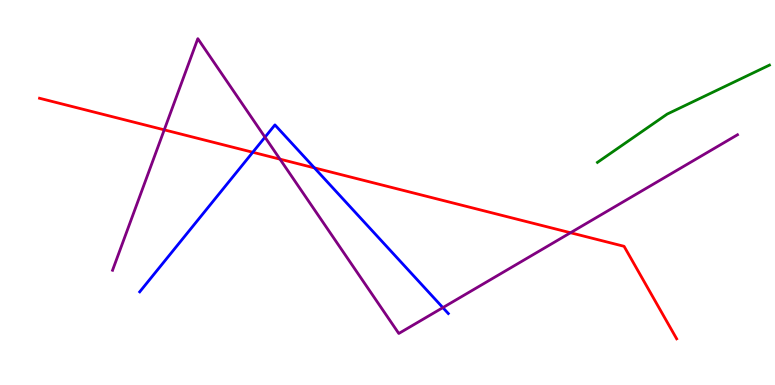[{'lines': ['blue', 'red'], 'intersections': [{'x': 3.26, 'y': 6.05}, {'x': 4.06, 'y': 5.64}]}, {'lines': ['green', 'red'], 'intersections': []}, {'lines': ['purple', 'red'], 'intersections': [{'x': 2.12, 'y': 6.63}, {'x': 3.61, 'y': 5.87}, {'x': 7.36, 'y': 3.95}]}, {'lines': ['blue', 'green'], 'intersections': []}, {'lines': ['blue', 'purple'], 'intersections': [{'x': 3.42, 'y': 6.44}, {'x': 5.71, 'y': 2.01}]}, {'lines': ['green', 'purple'], 'intersections': []}]